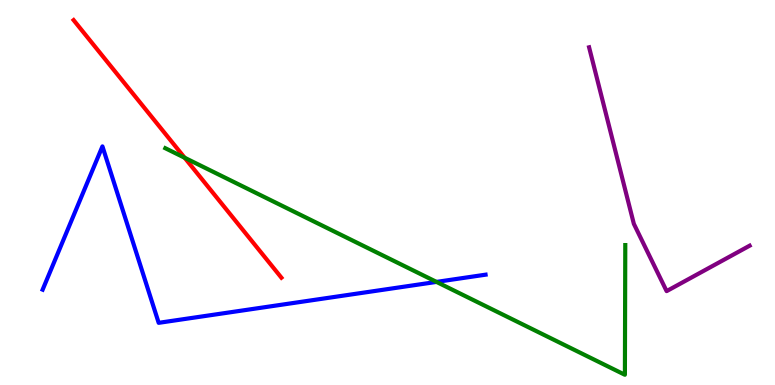[{'lines': ['blue', 'red'], 'intersections': []}, {'lines': ['green', 'red'], 'intersections': [{'x': 2.38, 'y': 5.9}]}, {'lines': ['purple', 'red'], 'intersections': []}, {'lines': ['blue', 'green'], 'intersections': [{'x': 5.63, 'y': 2.68}]}, {'lines': ['blue', 'purple'], 'intersections': []}, {'lines': ['green', 'purple'], 'intersections': []}]